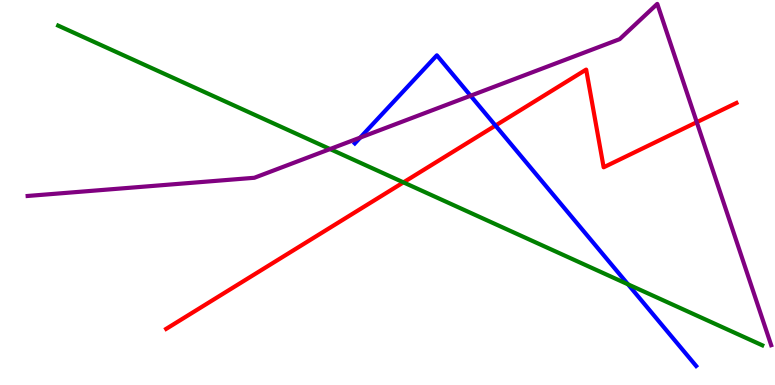[{'lines': ['blue', 'red'], 'intersections': [{'x': 6.39, 'y': 6.74}]}, {'lines': ['green', 'red'], 'intersections': [{'x': 5.21, 'y': 5.26}]}, {'lines': ['purple', 'red'], 'intersections': [{'x': 8.99, 'y': 6.83}]}, {'lines': ['blue', 'green'], 'intersections': [{'x': 8.1, 'y': 2.61}]}, {'lines': ['blue', 'purple'], 'intersections': [{'x': 4.65, 'y': 6.43}, {'x': 6.07, 'y': 7.51}]}, {'lines': ['green', 'purple'], 'intersections': [{'x': 4.26, 'y': 6.13}]}]